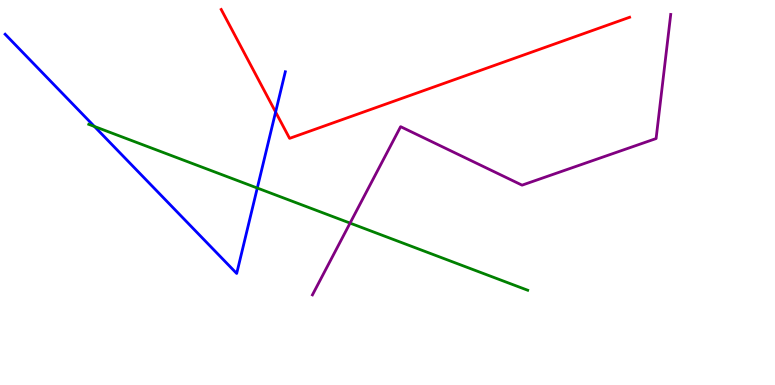[{'lines': ['blue', 'red'], 'intersections': [{'x': 3.56, 'y': 7.09}]}, {'lines': ['green', 'red'], 'intersections': []}, {'lines': ['purple', 'red'], 'intersections': []}, {'lines': ['blue', 'green'], 'intersections': [{'x': 1.22, 'y': 6.72}, {'x': 3.32, 'y': 5.12}]}, {'lines': ['blue', 'purple'], 'intersections': []}, {'lines': ['green', 'purple'], 'intersections': [{'x': 4.52, 'y': 4.21}]}]